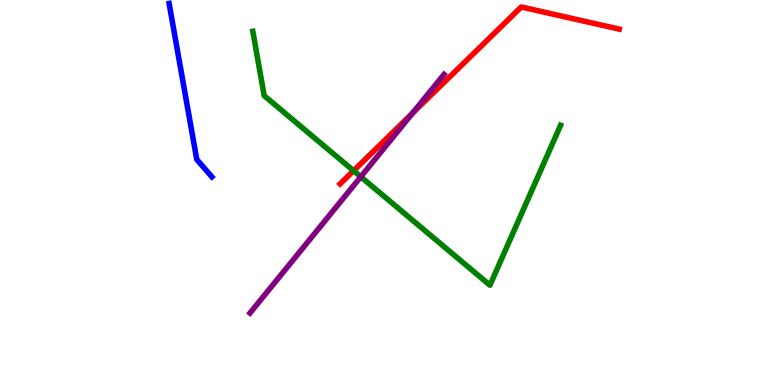[{'lines': ['blue', 'red'], 'intersections': []}, {'lines': ['green', 'red'], 'intersections': [{'x': 4.56, 'y': 5.57}]}, {'lines': ['purple', 'red'], 'intersections': [{'x': 5.32, 'y': 7.06}]}, {'lines': ['blue', 'green'], 'intersections': []}, {'lines': ['blue', 'purple'], 'intersections': []}, {'lines': ['green', 'purple'], 'intersections': [{'x': 4.66, 'y': 5.41}]}]